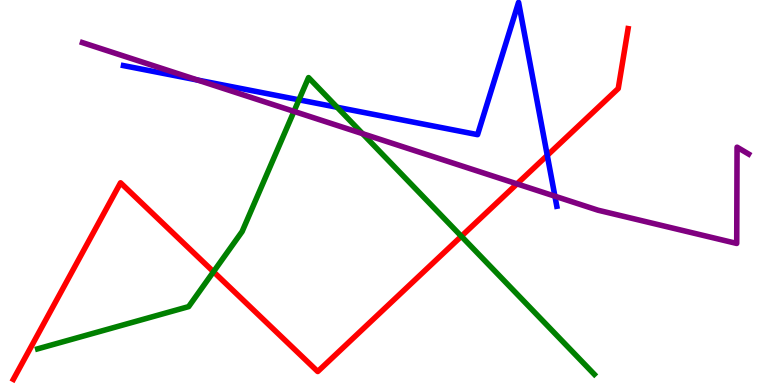[{'lines': ['blue', 'red'], 'intersections': [{'x': 7.06, 'y': 5.96}]}, {'lines': ['green', 'red'], 'intersections': [{'x': 2.75, 'y': 2.94}, {'x': 5.95, 'y': 3.86}]}, {'lines': ['purple', 'red'], 'intersections': [{'x': 6.67, 'y': 5.22}]}, {'lines': ['blue', 'green'], 'intersections': [{'x': 3.86, 'y': 7.41}, {'x': 4.35, 'y': 7.21}]}, {'lines': ['blue', 'purple'], 'intersections': [{'x': 2.55, 'y': 7.92}, {'x': 7.16, 'y': 4.9}]}, {'lines': ['green', 'purple'], 'intersections': [{'x': 3.79, 'y': 7.11}, {'x': 4.68, 'y': 6.53}]}]